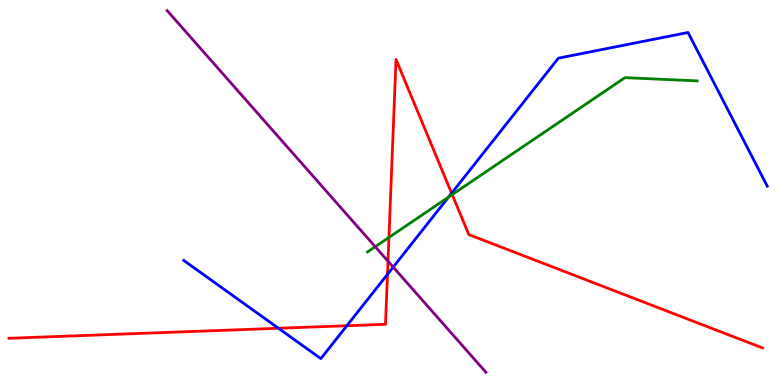[{'lines': ['blue', 'red'], 'intersections': [{'x': 3.59, 'y': 1.47}, {'x': 4.48, 'y': 1.54}, {'x': 5.0, 'y': 2.87}, {'x': 5.83, 'y': 4.98}]}, {'lines': ['green', 'red'], 'intersections': [{'x': 5.02, 'y': 3.83}, {'x': 5.83, 'y': 4.95}]}, {'lines': ['purple', 'red'], 'intersections': [{'x': 5.01, 'y': 3.22}]}, {'lines': ['blue', 'green'], 'intersections': [{'x': 5.79, 'y': 4.88}]}, {'lines': ['blue', 'purple'], 'intersections': [{'x': 5.07, 'y': 3.06}]}, {'lines': ['green', 'purple'], 'intersections': [{'x': 4.84, 'y': 3.59}]}]